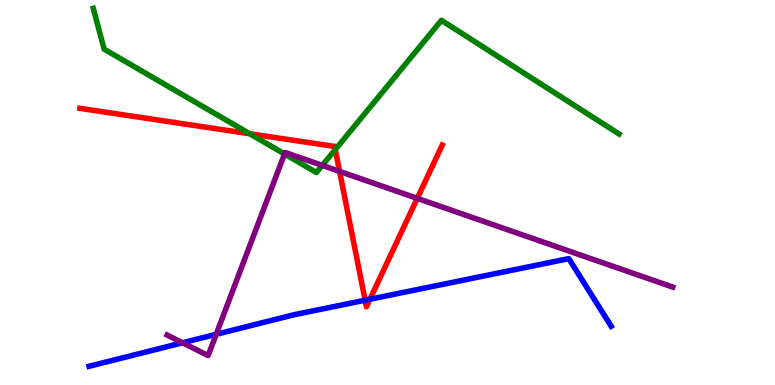[{'lines': ['blue', 'red'], 'intersections': [{'x': 4.71, 'y': 2.2}, {'x': 4.77, 'y': 2.23}]}, {'lines': ['green', 'red'], 'intersections': [{'x': 3.22, 'y': 6.53}, {'x': 4.33, 'y': 6.11}]}, {'lines': ['purple', 'red'], 'intersections': [{'x': 4.38, 'y': 5.55}, {'x': 5.38, 'y': 4.85}]}, {'lines': ['blue', 'green'], 'intersections': []}, {'lines': ['blue', 'purple'], 'intersections': [{'x': 2.36, 'y': 1.1}, {'x': 2.79, 'y': 1.32}]}, {'lines': ['green', 'purple'], 'intersections': [{'x': 3.67, 'y': 6.0}, {'x': 4.16, 'y': 5.7}]}]